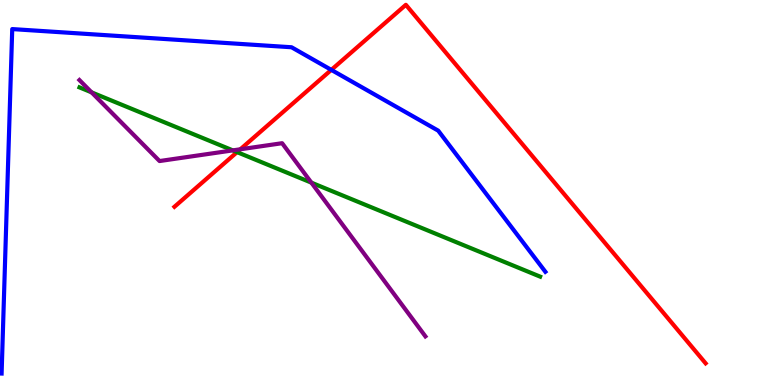[{'lines': ['blue', 'red'], 'intersections': [{'x': 4.28, 'y': 8.19}]}, {'lines': ['green', 'red'], 'intersections': [{'x': 3.06, 'y': 6.05}]}, {'lines': ['purple', 'red'], 'intersections': [{'x': 3.1, 'y': 6.12}]}, {'lines': ['blue', 'green'], 'intersections': []}, {'lines': ['blue', 'purple'], 'intersections': []}, {'lines': ['green', 'purple'], 'intersections': [{'x': 1.18, 'y': 7.6}, {'x': 3.0, 'y': 6.09}, {'x': 4.02, 'y': 5.26}]}]